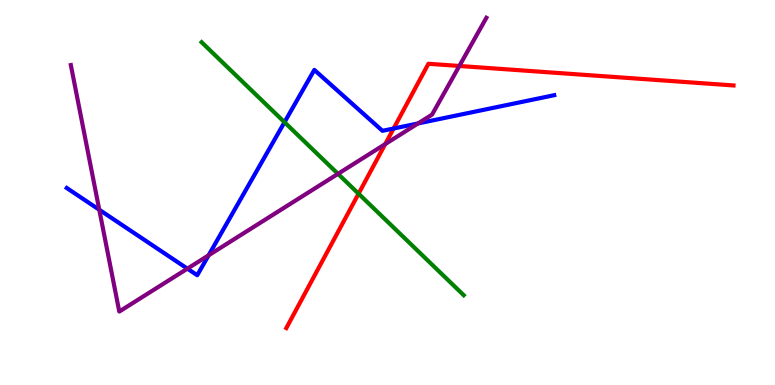[{'lines': ['blue', 'red'], 'intersections': [{'x': 5.08, 'y': 6.66}]}, {'lines': ['green', 'red'], 'intersections': [{'x': 4.63, 'y': 4.97}]}, {'lines': ['purple', 'red'], 'intersections': [{'x': 4.97, 'y': 6.26}, {'x': 5.93, 'y': 8.29}]}, {'lines': ['blue', 'green'], 'intersections': [{'x': 3.67, 'y': 6.83}]}, {'lines': ['blue', 'purple'], 'intersections': [{'x': 1.28, 'y': 4.55}, {'x': 2.42, 'y': 3.02}, {'x': 2.69, 'y': 3.37}, {'x': 5.39, 'y': 6.79}]}, {'lines': ['green', 'purple'], 'intersections': [{'x': 4.36, 'y': 5.48}]}]